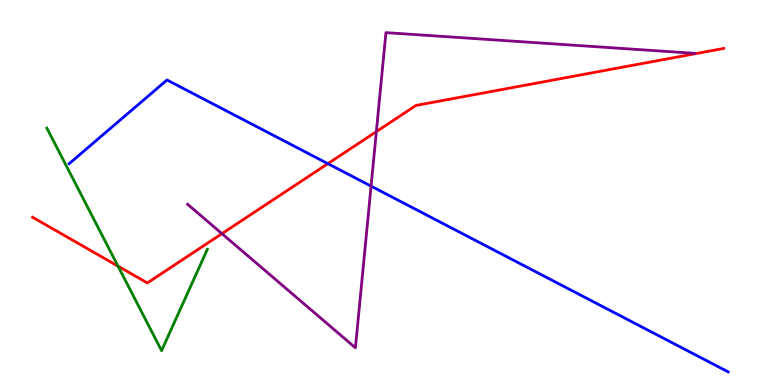[{'lines': ['blue', 'red'], 'intersections': [{'x': 4.23, 'y': 5.75}]}, {'lines': ['green', 'red'], 'intersections': [{'x': 1.52, 'y': 3.09}]}, {'lines': ['purple', 'red'], 'intersections': [{'x': 2.86, 'y': 3.93}, {'x': 4.86, 'y': 6.58}]}, {'lines': ['blue', 'green'], 'intersections': []}, {'lines': ['blue', 'purple'], 'intersections': [{'x': 4.79, 'y': 5.17}]}, {'lines': ['green', 'purple'], 'intersections': []}]